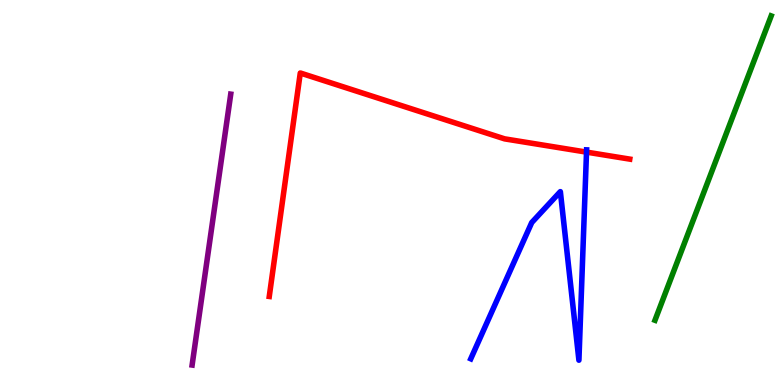[{'lines': ['blue', 'red'], 'intersections': [{'x': 7.57, 'y': 6.05}]}, {'lines': ['green', 'red'], 'intersections': []}, {'lines': ['purple', 'red'], 'intersections': []}, {'lines': ['blue', 'green'], 'intersections': []}, {'lines': ['blue', 'purple'], 'intersections': []}, {'lines': ['green', 'purple'], 'intersections': []}]